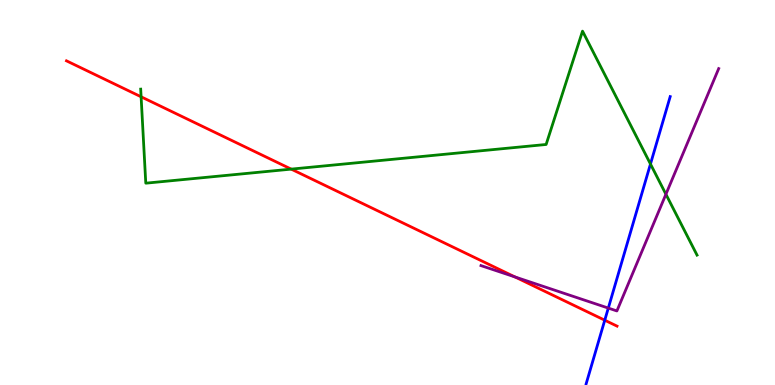[{'lines': ['blue', 'red'], 'intersections': [{'x': 7.8, 'y': 1.68}]}, {'lines': ['green', 'red'], 'intersections': [{'x': 1.82, 'y': 7.49}, {'x': 3.76, 'y': 5.61}]}, {'lines': ['purple', 'red'], 'intersections': [{'x': 6.64, 'y': 2.81}]}, {'lines': ['blue', 'green'], 'intersections': [{'x': 8.39, 'y': 5.74}]}, {'lines': ['blue', 'purple'], 'intersections': [{'x': 7.85, 'y': 2.0}]}, {'lines': ['green', 'purple'], 'intersections': [{'x': 8.59, 'y': 4.95}]}]